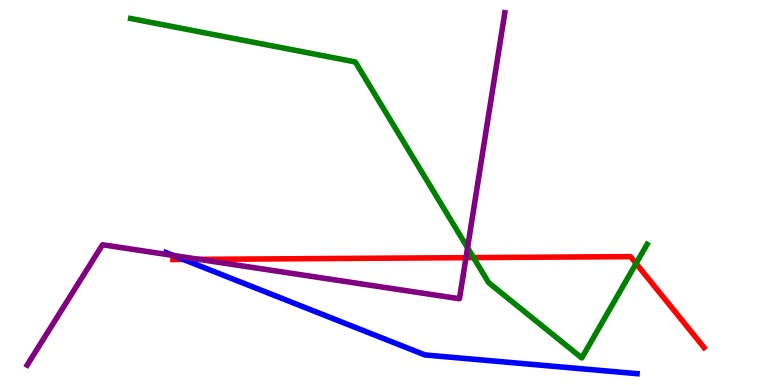[{'lines': ['blue', 'red'], 'intersections': [{'x': 2.37, 'y': 3.26}]}, {'lines': ['green', 'red'], 'intersections': [{'x': 6.11, 'y': 3.31}, {'x': 8.21, 'y': 3.16}]}, {'lines': ['purple', 'red'], 'intersections': [{'x': 2.57, 'y': 3.26}, {'x': 6.01, 'y': 3.31}]}, {'lines': ['blue', 'green'], 'intersections': []}, {'lines': ['blue', 'purple'], 'intersections': [{'x': 2.24, 'y': 3.36}]}, {'lines': ['green', 'purple'], 'intersections': [{'x': 6.03, 'y': 3.57}]}]